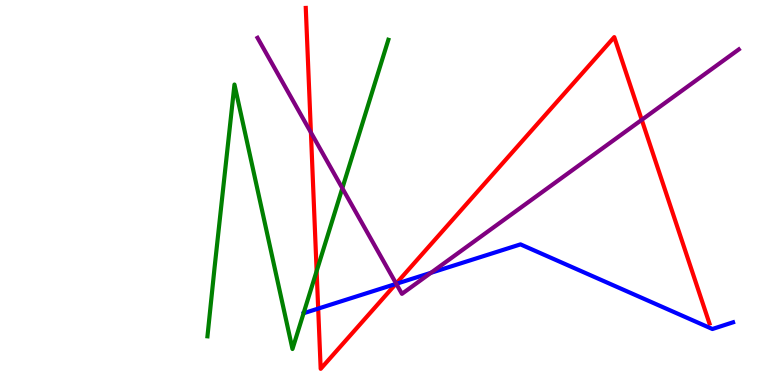[{'lines': ['blue', 'red'], 'intersections': [{'x': 4.11, 'y': 1.98}, {'x': 5.11, 'y': 2.62}]}, {'lines': ['green', 'red'], 'intersections': [{'x': 4.09, 'y': 2.96}]}, {'lines': ['purple', 'red'], 'intersections': [{'x': 4.01, 'y': 6.56}, {'x': 5.11, 'y': 2.63}, {'x': 8.28, 'y': 6.89}]}, {'lines': ['blue', 'green'], 'intersections': []}, {'lines': ['blue', 'purple'], 'intersections': [{'x': 5.11, 'y': 2.63}, {'x': 5.56, 'y': 2.91}]}, {'lines': ['green', 'purple'], 'intersections': [{'x': 4.42, 'y': 5.11}]}]